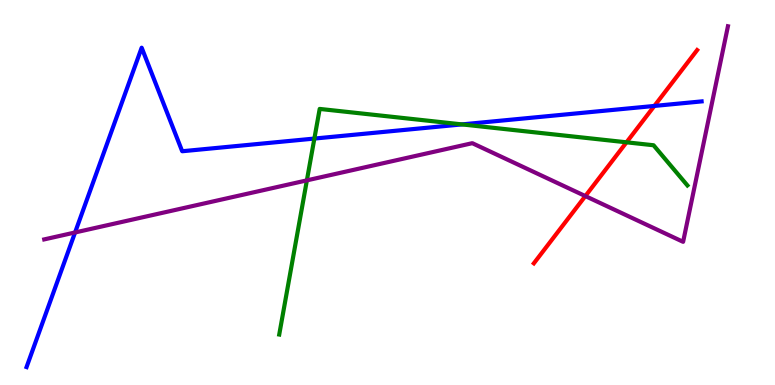[{'lines': ['blue', 'red'], 'intersections': [{'x': 8.44, 'y': 7.25}]}, {'lines': ['green', 'red'], 'intersections': [{'x': 8.08, 'y': 6.3}]}, {'lines': ['purple', 'red'], 'intersections': [{'x': 7.55, 'y': 4.91}]}, {'lines': ['blue', 'green'], 'intersections': [{'x': 4.06, 'y': 6.4}, {'x': 5.96, 'y': 6.77}]}, {'lines': ['blue', 'purple'], 'intersections': [{'x': 0.969, 'y': 3.96}]}, {'lines': ['green', 'purple'], 'intersections': [{'x': 3.96, 'y': 5.32}]}]